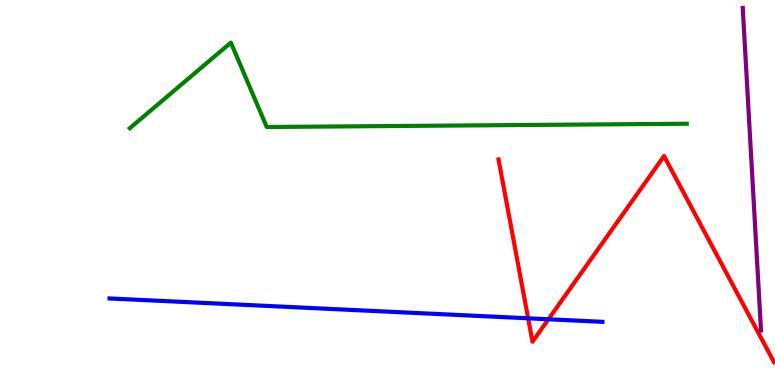[{'lines': ['blue', 'red'], 'intersections': [{'x': 6.81, 'y': 1.73}, {'x': 7.08, 'y': 1.71}]}, {'lines': ['green', 'red'], 'intersections': []}, {'lines': ['purple', 'red'], 'intersections': []}, {'lines': ['blue', 'green'], 'intersections': []}, {'lines': ['blue', 'purple'], 'intersections': []}, {'lines': ['green', 'purple'], 'intersections': []}]